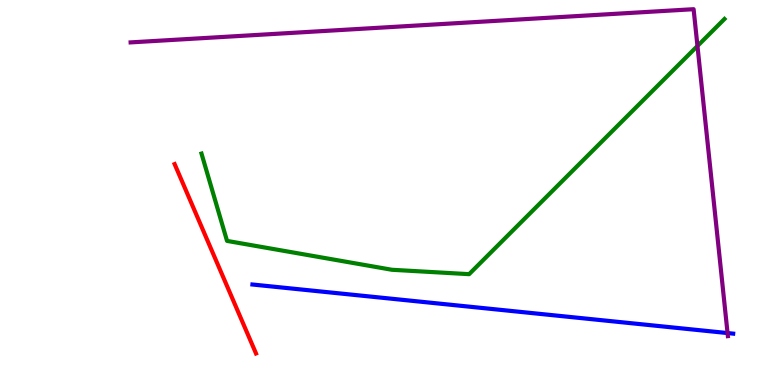[{'lines': ['blue', 'red'], 'intersections': []}, {'lines': ['green', 'red'], 'intersections': []}, {'lines': ['purple', 'red'], 'intersections': []}, {'lines': ['blue', 'green'], 'intersections': []}, {'lines': ['blue', 'purple'], 'intersections': [{'x': 9.39, 'y': 1.35}]}, {'lines': ['green', 'purple'], 'intersections': [{'x': 9.0, 'y': 8.81}]}]